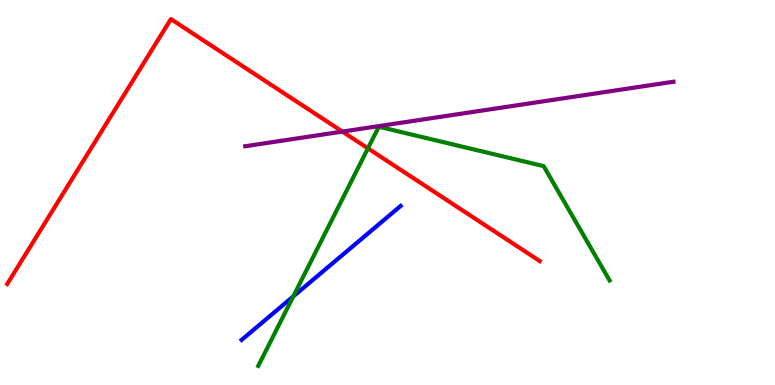[{'lines': ['blue', 'red'], 'intersections': []}, {'lines': ['green', 'red'], 'intersections': [{'x': 4.75, 'y': 6.15}]}, {'lines': ['purple', 'red'], 'intersections': [{'x': 4.42, 'y': 6.58}]}, {'lines': ['blue', 'green'], 'intersections': [{'x': 3.78, 'y': 2.3}]}, {'lines': ['blue', 'purple'], 'intersections': []}, {'lines': ['green', 'purple'], 'intersections': []}]